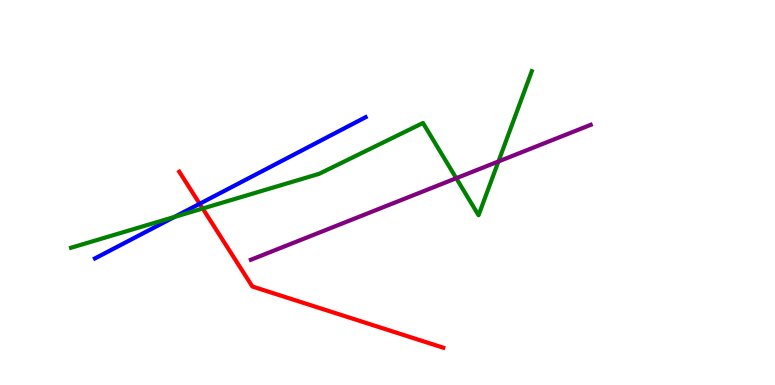[{'lines': ['blue', 'red'], 'intersections': [{'x': 2.58, 'y': 4.71}]}, {'lines': ['green', 'red'], 'intersections': [{'x': 2.62, 'y': 4.58}]}, {'lines': ['purple', 'red'], 'intersections': []}, {'lines': ['blue', 'green'], 'intersections': [{'x': 2.25, 'y': 4.37}]}, {'lines': ['blue', 'purple'], 'intersections': []}, {'lines': ['green', 'purple'], 'intersections': [{'x': 5.89, 'y': 5.37}, {'x': 6.43, 'y': 5.81}]}]